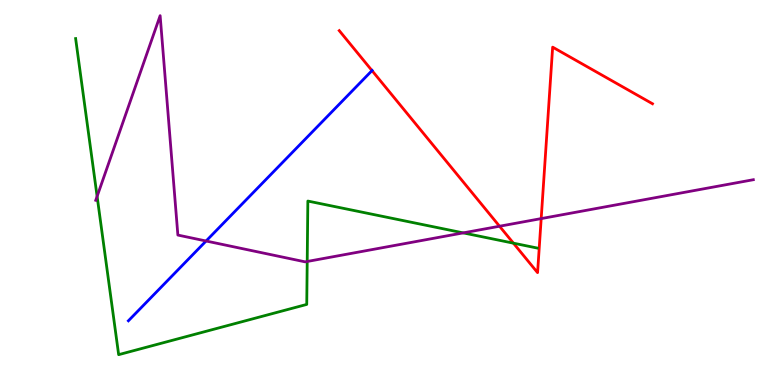[{'lines': ['blue', 'red'], 'intersections': [{'x': 4.8, 'y': 8.17}]}, {'lines': ['green', 'red'], 'intersections': [{'x': 6.62, 'y': 3.68}]}, {'lines': ['purple', 'red'], 'intersections': [{'x': 6.45, 'y': 4.12}, {'x': 6.98, 'y': 4.32}]}, {'lines': ['blue', 'green'], 'intersections': []}, {'lines': ['blue', 'purple'], 'intersections': [{'x': 2.66, 'y': 3.74}]}, {'lines': ['green', 'purple'], 'intersections': [{'x': 1.25, 'y': 4.9}, {'x': 3.96, 'y': 3.21}, {'x': 5.98, 'y': 3.95}]}]